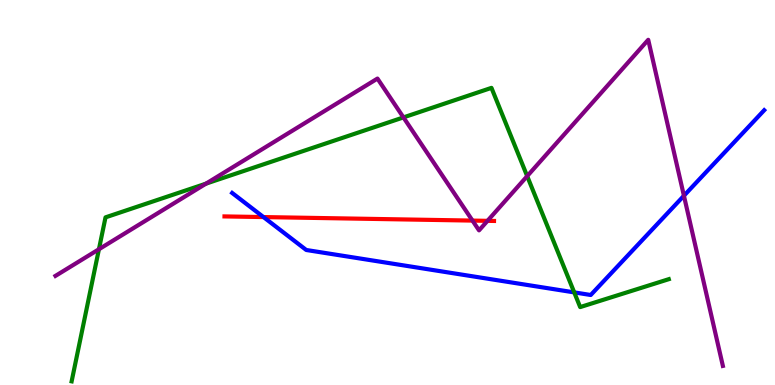[{'lines': ['blue', 'red'], 'intersections': [{'x': 3.4, 'y': 4.36}]}, {'lines': ['green', 'red'], 'intersections': []}, {'lines': ['purple', 'red'], 'intersections': [{'x': 6.1, 'y': 4.27}, {'x': 6.29, 'y': 4.26}]}, {'lines': ['blue', 'green'], 'intersections': [{'x': 7.41, 'y': 2.41}]}, {'lines': ['blue', 'purple'], 'intersections': [{'x': 8.82, 'y': 4.92}]}, {'lines': ['green', 'purple'], 'intersections': [{'x': 1.28, 'y': 3.53}, {'x': 2.66, 'y': 5.23}, {'x': 5.21, 'y': 6.95}, {'x': 6.8, 'y': 5.42}]}]